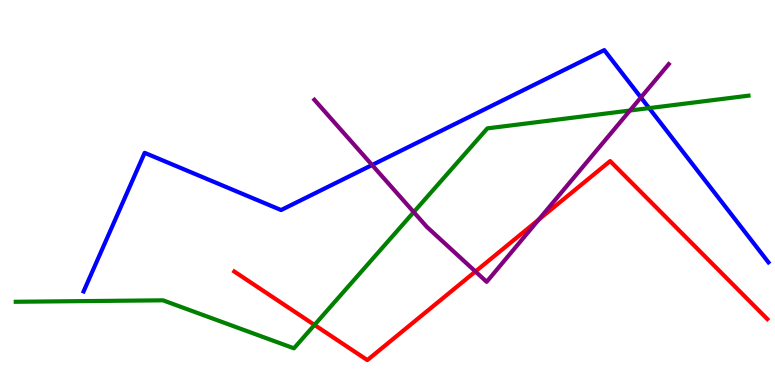[{'lines': ['blue', 'red'], 'intersections': []}, {'lines': ['green', 'red'], 'intersections': [{'x': 4.06, 'y': 1.56}]}, {'lines': ['purple', 'red'], 'intersections': [{'x': 6.13, 'y': 2.95}, {'x': 6.95, 'y': 4.29}]}, {'lines': ['blue', 'green'], 'intersections': [{'x': 8.38, 'y': 7.19}]}, {'lines': ['blue', 'purple'], 'intersections': [{'x': 4.8, 'y': 5.71}, {'x': 8.27, 'y': 7.47}]}, {'lines': ['green', 'purple'], 'intersections': [{'x': 5.34, 'y': 4.49}, {'x': 8.13, 'y': 7.13}]}]